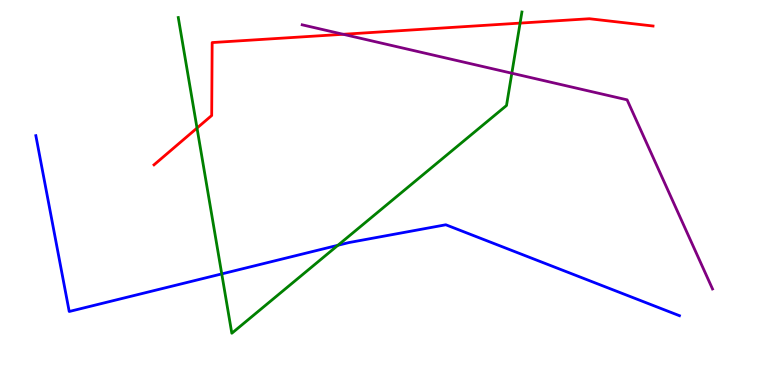[{'lines': ['blue', 'red'], 'intersections': []}, {'lines': ['green', 'red'], 'intersections': [{'x': 2.54, 'y': 6.67}, {'x': 6.71, 'y': 9.4}]}, {'lines': ['purple', 'red'], 'intersections': [{'x': 4.43, 'y': 9.11}]}, {'lines': ['blue', 'green'], 'intersections': [{'x': 2.86, 'y': 2.89}, {'x': 4.36, 'y': 3.63}]}, {'lines': ['blue', 'purple'], 'intersections': []}, {'lines': ['green', 'purple'], 'intersections': [{'x': 6.6, 'y': 8.1}]}]